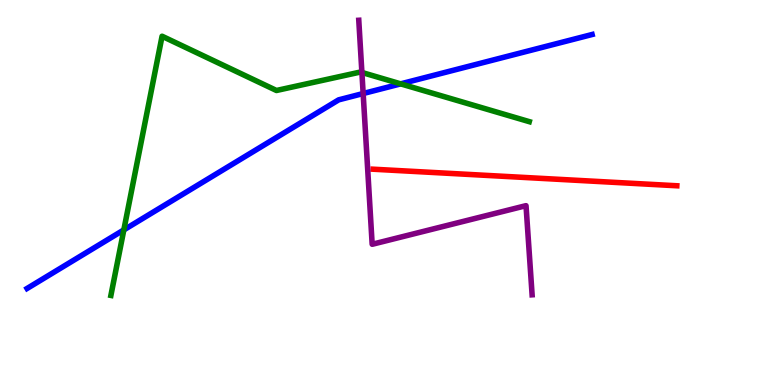[{'lines': ['blue', 'red'], 'intersections': []}, {'lines': ['green', 'red'], 'intersections': []}, {'lines': ['purple', 'red'], 'intersections': []}, {'lines': ['blue', 'green'], 'intersections': [{'x': 1.6, 'y': 4.03}, {'x': 5.17, 'y': 7.82}]}, {'lines': ['blue', 'purple'], 'intersections': [{'x': 4.69, 'y': 7.57}]}, {'lines': ['green', 'purple'], 'intersections': [{'x': 4.67, 'y': 8.12}]}]